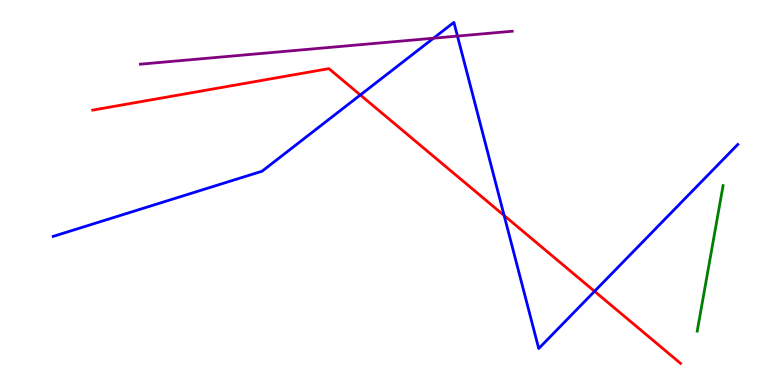[{'lines': ['blue', 'red'], 'intersections': [{'x': 4.65, 'y': 7.53}, {'x': 6.5, 'y': 4.4}, {'x': 7.67, 'y': 2.43}]}, {'lines': ['green', 'red'], 'intersections': []}, {'lines': ['purple', 'red'], 'intersections': []}, {'lines': ['blue', 'green'], 'intersections': []}, {'lines': ['blue', 'purple'], 'intersections': [{'x': 5.59, 'y': 9.01}, {'x': 5.9, 'y': 9.06}]}, {'lines': ['green', 'purple'], 'intersections': []}]